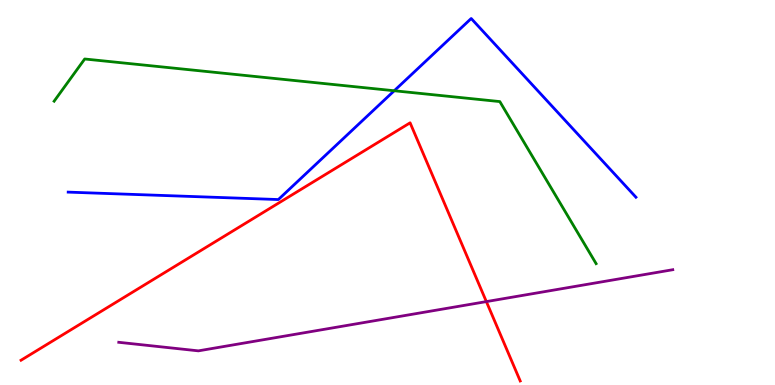[{'lines': ['blue', 'red'], 'intersections': []}, {'lines': ['green', 'red'], 'intersections': []}, {'lines': ['purple', 'red'], 'intersections': [{'x': 6.28, 'y': 2.17}]}, {'lines': ['blue', 'green'], 'intersections': [{'x': 5.09, 'y': 7.64}]}, {'lines': ['blue', 'purple'], 'intersections': []}, {'lines': ['green', 'purple'], 'intersections': []}]